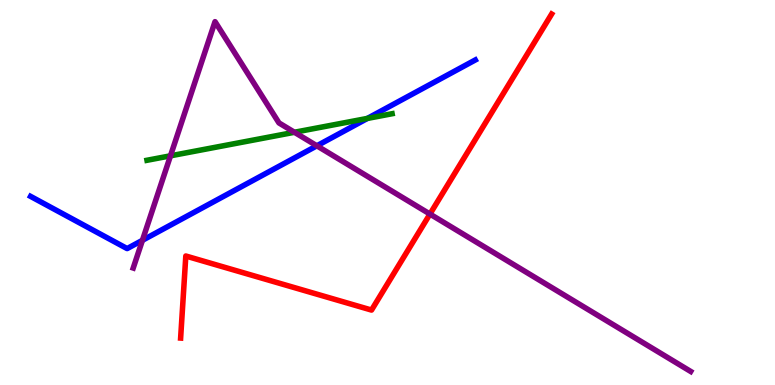[{'lines': ['blue', 'red'], 'intersections': []}, {'lines': ['green', 'red'], 'intersections': []}, {'lines': ['purple', 'red'], 'intersections': [{'x': 5.55, 'y': 4.44}]}, {'lines': ['blue', 'green'], 'intersections': [{'x': 4.74, 'y': 6.92}]}, {'lines': ['blue', 'purple'], 'intersections': [{'x': 1.84, 'y': 3.76}, {'x': 4.09, 'y': 6.21}]}, {'lines': ['green', 'purple'], 'intersections': [{'x': 2.2, 'y': 5.95}, {'x': 3.8, 'y': 6.56}]}]